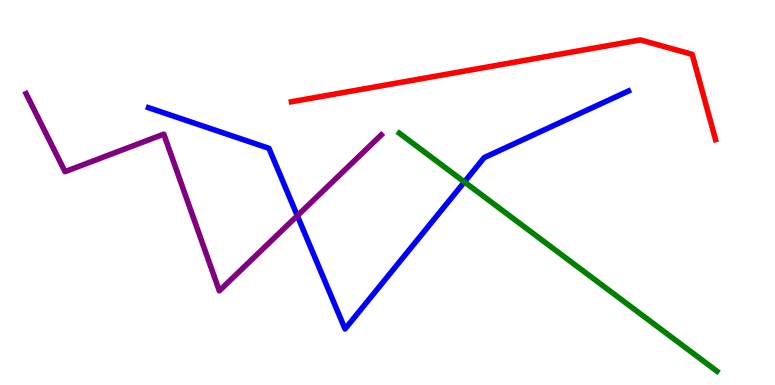[{'lines': ['blue', 'red'], 'intersections': []}, {'lines': ['green', 'red'], 'intersections': []}, {'lines': ['purple', 'red'], 'intersections': []}, {'lines': ['blue', 'green'], 'intersections': [{'x': 5.99, 'y': 5.27}]}, {'lines': ['blue', 'purple'], 'intersections': [{'x': 3.84, 'y': 4.4}]}, {'lines': ['green', 'purple'], 'intersections': []}]